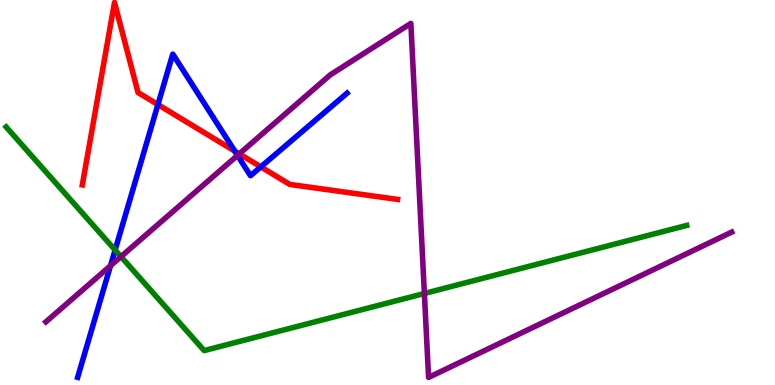[{'lines': ['blue', 'red'], 'intersections': [{'x': 2.04, 'y': 7.28}, {'x': 3.03, 'y': 6.07}, {'x': 3.37, 'y': 5.66}]}, {'lines': ['green', 'red'], 'intersections': []}, {'lines': ['purple', 'red'], 'intersections': [{'x': 3.09, 'y': 6.0}]}, {'lines': ['blue', 'green'], 'intersections': [{'x': 1.49, 'y': 3.51}]}, {'lines': ['blue', 'purple'], 'intersections': [{'x': 1.43, 'y': 3.1}, {'x': 3.06, 'y': 5.96}]}, {'lines': ['green', 'purple'], 'intersections': [{'x': 1.56, 'y': 3.33}, {'x': 5.48, 'y': 2.38}]}]